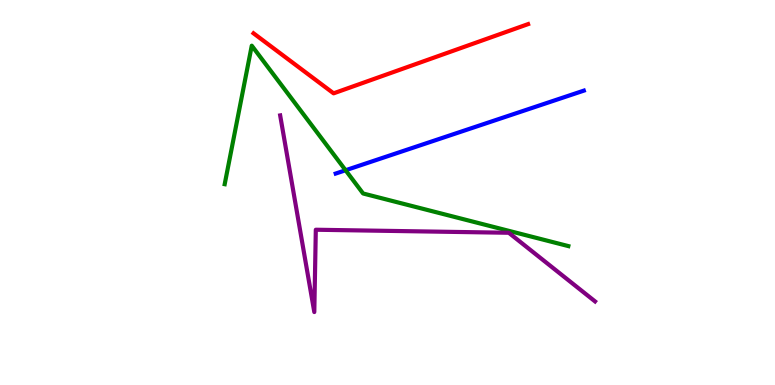[{'lines': ['blue', 'red'], 'intersections': []}, {'lines': ['green', 'red'], 'intersections': []}, {'lines': ['purple', 'red'], 'intersections': []}, {'lines': ['blue', 'green'], 'intersections': [{'x': 4.46, 'y': 5.58}]}, {'lines': ['blue', 'purple'], 'intersections': []}, {'lines': ['green', 'purple'], 'intersections': []}]